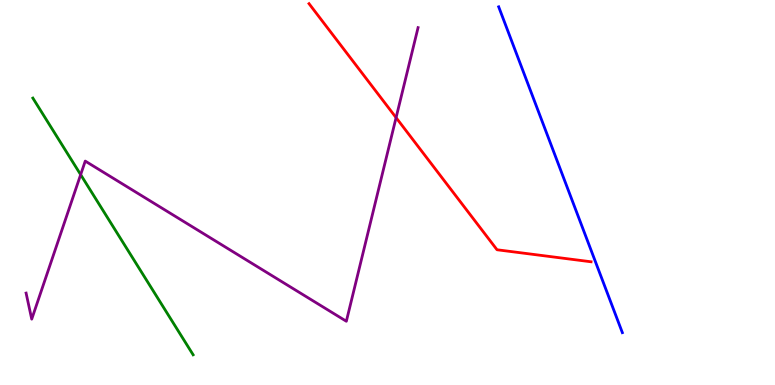[{'lines': ['blue', 'red'], 'intersections': []}, {'lines': ['green', 'red'], 'intersections': []}, {'lines': ['purple', 'red'], 'intersections': [{'x': 5.11, 'y': 6.94}]}, {'lines': ['blue', 'green'], 'intersections': []}, {'lines': ['blue', 'purple'], 'intersections': []}, {'lines': ['green', 'purple'], 'intersections': [{'x': 1.04, 'y': 5.46}]}]